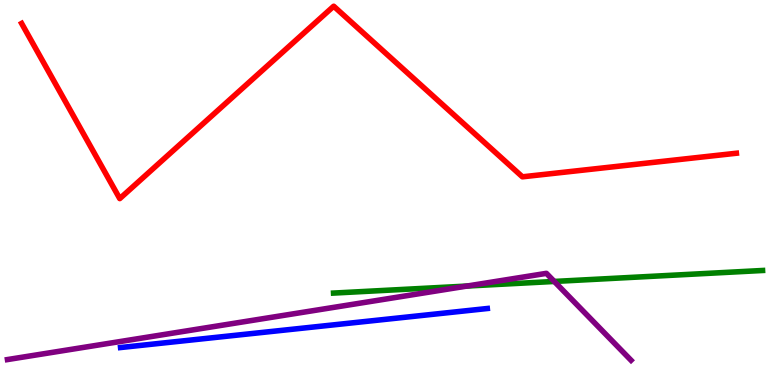[{'lines': ['blue', 'red'], 'intersections': []}, {'lines': ['green', 'red'], 'intersections': []}, {'lines': ['purple', 'red'], 'intersections': []}, {'lines': ['blue', 'green'], 'intersections': []}, {'lines': ['blue', 'purple'], 'intersections': []}, {'lines': ['green', 'purple'], 'intersections': [{'x': 6.03, 'y': 2.57}, {'x': 7.15, 'y': 2.69}]}]